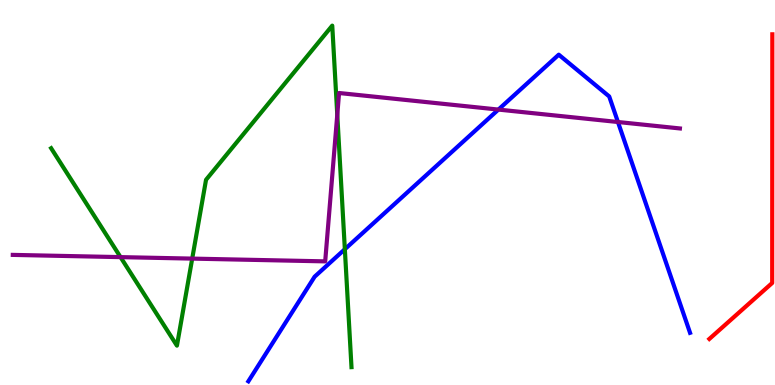[{'lines': ['blue', 'red'], 'intersections': []}, {'lines': ['green', 'red'], 'intersections': []}, {'lines': ['purple', 'red'], 'intersections': []}, {'lines': ['blue', 'green'], 'intersections': [{'x': 4.45, 'y': 3.53}]}, {'lines': ['blue', 'purple'], 'intersections': [{'x': 6.43, 'y': 7.15}, {'x': 7.97, 'y': 6.83}]}, {'lines': ['green', 'purple'], 'intersections': [{'x': 1.56, 'y': 3.32}, {'x': 2.48, 'y': 3.28}, {'x': 4.35, 'y': 7.02}]}]